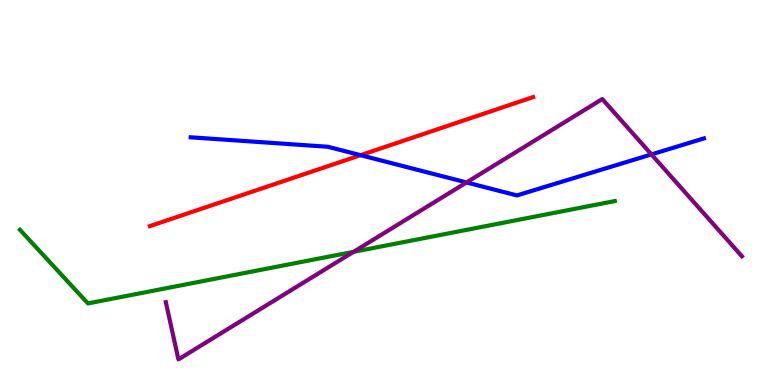[{'lines': ['blue', 'red'], 'intersections': [{'x': 4.65, 'y': 5.97}]}, {'lines': ['green', 'red'], 'intersections': []}, {'lines': ['purple', 'red'], 'intersections': []}, {'lines': ['blue', 'green'], 'intersections': []}, {'lines': ['blue', 'purple'], 'intersections': [{'x': 6.02, 'y': 5.26}, {'x': 8.41, 'y': 5.99}]}, {'lines': ['green', 'purple'], 'intersections': [{'x': 4.56, 'y': 3.46}]}]